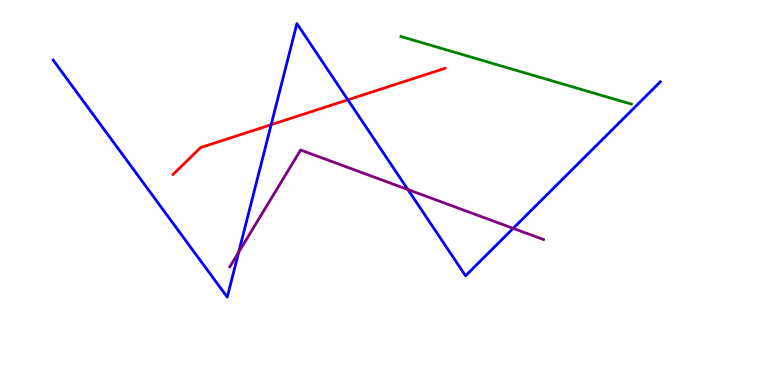[{'lines': ['blue', 'red'], 'intersections': [{'x': 3.5, 'y': 6.76}, {'x': 4.49, 'y': 7.41}]}, {'lines': ['green', 'red'], 'intersections': []}, {'lines': ['purple', 'red'], 'intersections': []}, {'lines': ['blue', 'green'], 'intersections': []}, {'lines': ['blue', 'purple'], 'intersections': [{'x': 3.08, 'y': 3.45}, {'x': 5.26, 'y': 5.08}, {'x': 6.62, 'y': 4.07}]}, {'lines': ['green', 'purple'], 'intersections': []}]